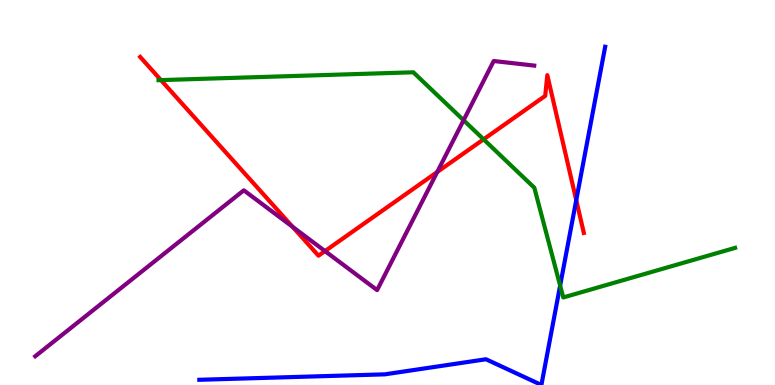[{'lines': ['blue', 'red'], 'intersections': [{'x': 7.44, 'y': 4.8}]}, {'lines': ['green', 'red'], 'intersections': [{'x': 2.08, 'y': 7.92}, {'x': 6.24, 'y': 6.38}]}, {'lines': ['purple', 'red'], 'intersections': [{'x': 3.78, 'y': 4.11}, {'x': 4.19, 'y': 3.48}, {'x': 5.64, 'y': 5.53}]}, {'lines': ['blue', 'green'], 'intersections': [{'x': 7.23, 'y': 2.58}]}, {'lines': ['blue', 'purple'], 'intersections': []}, {'lines': ['green', 'purple'], 'intersections': [{'x': 5.98, 'y': 6.88}]}]